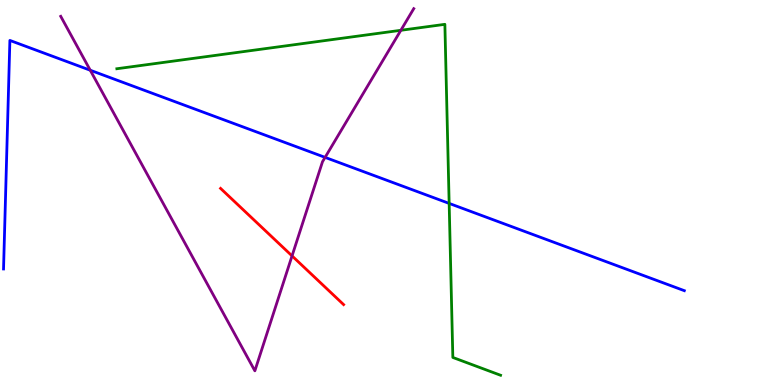[{'lines': ['blue', 'red'], 'intersections': []}, {'lines': ['green', 'red'], 'intersections': []}, {'lines': ['purple', 'red'], 'intersections': [{'x': 3.77, 'y': 3.35}]}, {'lines': ['blue', 'green'], 'intersections': [{'x': 5.8, 'y': 4.72}]}, {'lines': ['blue', 'purple'], 'intersections': [{'x': 1.16, 'y': 8.18}, {'x': 4.19, 'y': 5.91}]}, {'lines': ['green', 'purple'], 'intersections': [{'x': 5.17, 'y': 9.21}]}]